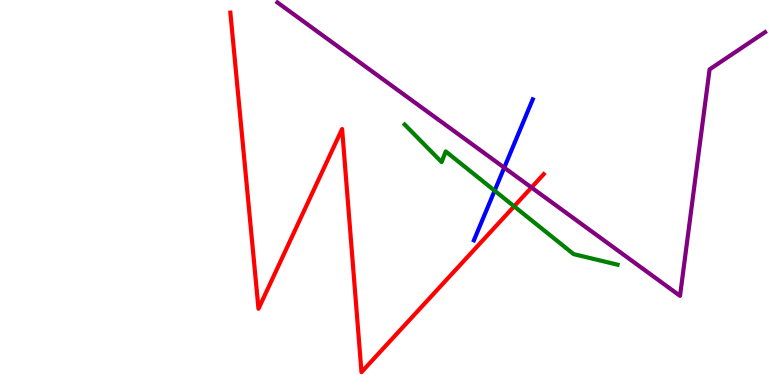[{'lines': ['blue', 'red'], 'intersections': []}, {'lines': ['green', 'red'], 'intersections': [{'x': 6.63, 'y': 4.64}]}, {'lines': ['purple', 'red'], 'intersections': [{'x': 6.86, 'y': 5.13}]}, {'lines': ['blue', 'green'], 'intersections': [{'x': 6.38, 'y': 5.05}]}, {'lines': ['blue', 'purple'], 'intersections': [{'x': 6.51, 'y': 5.65}]}, {'lines': ['green', 'purple'], 'intersections': []}]